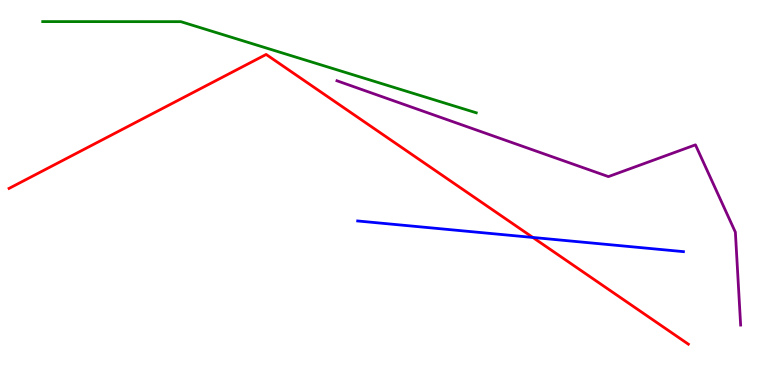[{'lines': ['blue', 'red'], 'intersections': [{'x': 6.88, 'y': 3.83}]}, {'lines': ['green', 'red'], 'intersections': []}, {'lines': ['purple', 'red'], 'intersections': []}, {'lines': ['blue', 'green'], 'intersections': []}, {'lines': ['blue', 'purple'], 'intersections': []}, {'lines': ['green', 'purple'], 'intersections': []}]